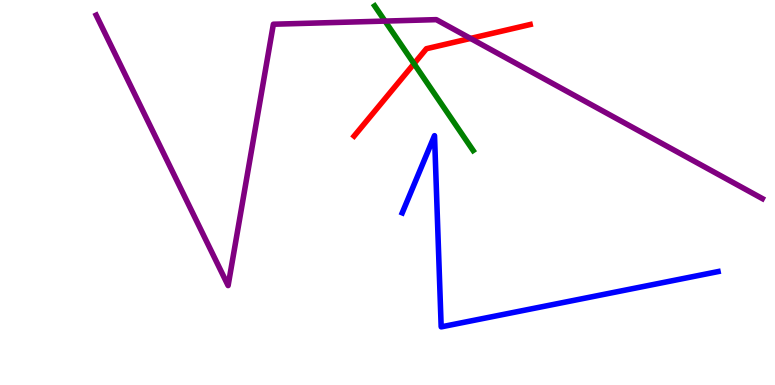[{'lines': ['blue', 'red'], 'intersections': []}, {'lines': ['green', 'red'], 'intersections': [{'x': 5.34, 'y': 8.35}]}, {'lines': ['purple', 'red'], 'intersections': [{'x': 6.07, 'y': 9.0}]}, {'lines': ['blue', 'green'], 'intersections': []}, {'lines': ['blue', 'purple'], 'intersections': []}, {'lines': ['green', 'purple'], 'intersections': [{'x': 4.97, 'y': 9.45}]}]